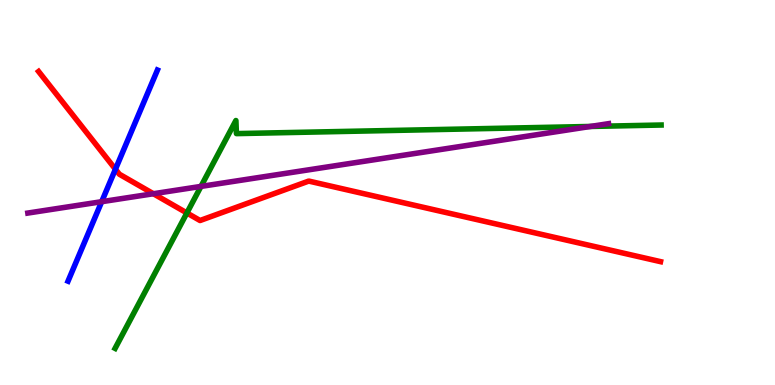[{'lines': ['blue', 'red'], 'intersections': [{'x': 1.49, 'y': 5.6}]}, {'lines': ['green', 'red'], 'intersections': [{'x': 2.41, 'y': 4.47}]}, {'lines': ['purple', 'red'], 'intersections': [{'x': 1.98, 'y': 4.97}]}, {'lines': ['blue', 'green'], 'intersections': []}, {'lines': ['blue', 'purple'], 'intersections': [{'x': 1.31, 'y': 4.76}]}, {'lines': ['green', 'purple'], 'intersections': [{'x': 2.59, 'y': 5.16}, {'x': 7.62, 'y': 6.72}]}]